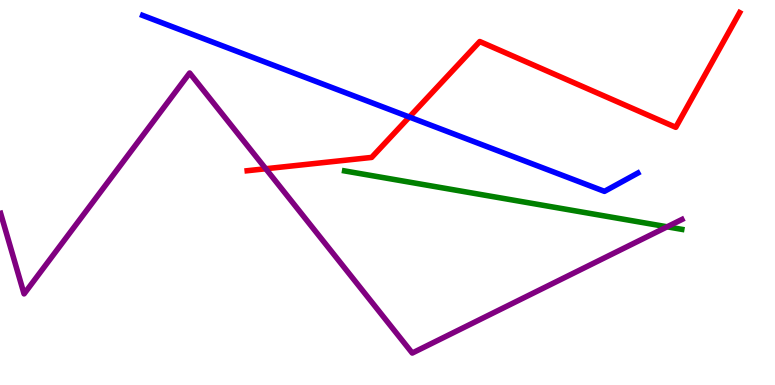[{'lines': ['blue', 'red'], 'intersections': [{'x': 5.28, 'y': 6.96}]}, {'lines': ['green', 'red'], 'intersections': []}, {'lines': ['purple', 'red'], 'intersections': [{'x': 3.43, 'y': 5.62}]}, {'lines': ['blue', 'green'], 'intersections': []}, {'lines': ['blue', 'purple'], 'intersections': []}, {'lines': ['green', 'purple'], 'intersections': [{'x': 8.61, 'y': 4.11}]}]